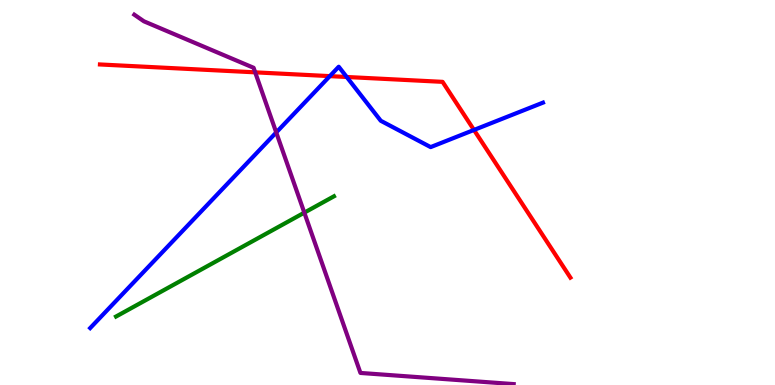[{'lines': ['blue', 'red'], 'intersections': [{'x': 4.26, 'y': 8.02}, {'x': 4.47, 'y': 8.0}, {'x': 6.12, 'y': 6.62}]}, {'lines': ['green', 'red'], 'intersections': []}, {'lines': ['purple', 'red'], 'intersections': [{'x': 3.29, 'y': 8.12}]}, {'lines': ['blue', 'green'], 'intersections': []}, {'lines': ['blue', 'purple'], 'intersections': [{'x': 3.56, 'y': 6.56}]}, {'lines': ['green', 'purple'], 'intersections': [{'x': 3.93, 'y': 4.48}]}]